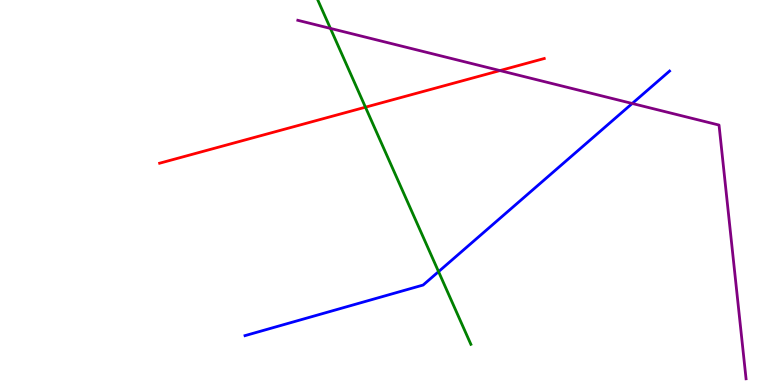[{'lines': ['blue', 'red'], 'intersections': []}, {'lines': ['green', 'red'], 'intersections': [{'x': 4.72, 'y': 7.22}]}, {'lines': ['purple', 'red'], 'intersections': [{'x': 6.45, 'y': 8.17}]}, {'lines': ['blue', 'green'], 'intersections': [{'x': 5.66, 'y': 2.94}]}, {'lines': ['blue', 'purple'], 'intersections': [{'x': 8.16, 'y': 7.31}]}, {'lines': ['green', 'purple'], 'intersections': [{'x': 4.26, 'y': 9.26}]}]